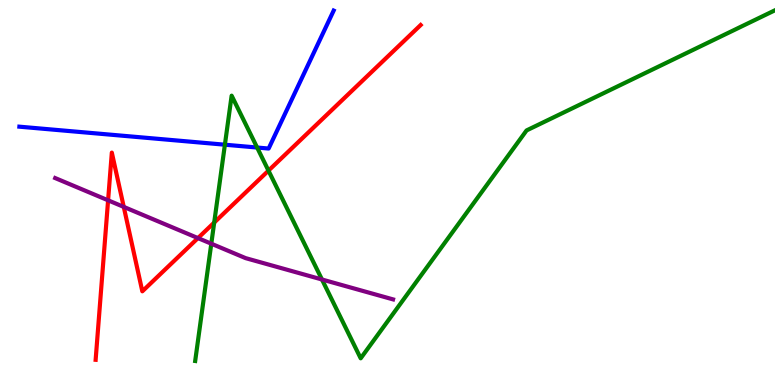[{'lines': ['blue', 'red'], 'intersections': []}, {'lines': ['green', 'red'], 'intersections': [{'x': 2.76, 'y': 4.22}, {'x': 3.46, 'y': 5.57}]}, {'lines': ['purple', 'red'], 'intersections': [{'x': 1.39, 'y': 4.8}, {'x': 1.6, 'y': 4.63}, {'x': 2.55, 'y': 3.82}]}, {'lines': ['blue', 'green'], 'intersections': [{'x': 2.9, 'y': 6.24}, {'x': 3.32, 'y': 6.17}]}, {'lines': ['blue', 'purple'], 'intersections': []}, {'lines': ['green', 'purple'], 'intersections': [{'x': 2.73, 'y': 3.67}, {'x': 4.15, 'y': 2.74}]}]